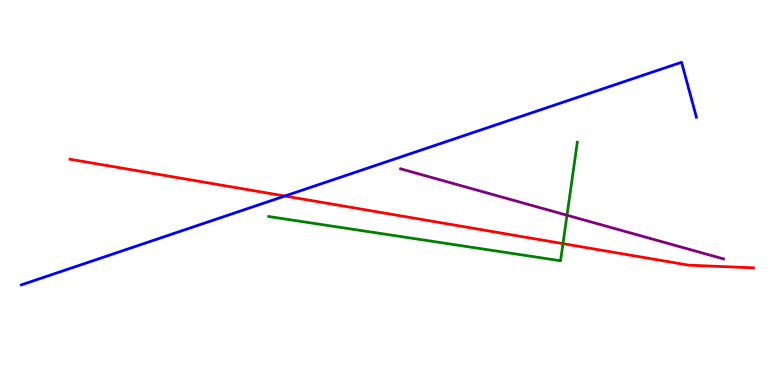[{'lines': ['blue', 'red'], 'intersections': [{'x': 3.68, 'y': 4.91}]}, {'lines': ['green', 'red'], 'intersections': [{'x': 7.26, 'y': 3.67}]}, {'lines': ['purple', 'red'], 'intersections': []}, {'lines': ['blue', 'green'], 'intersections': []}, {'lines': ['blue', 'purple'], 'intersections': []}, {'lines': ['green', 'purple'], 'intersections': [{'x': 7.32, 'y': 4.41}]}]